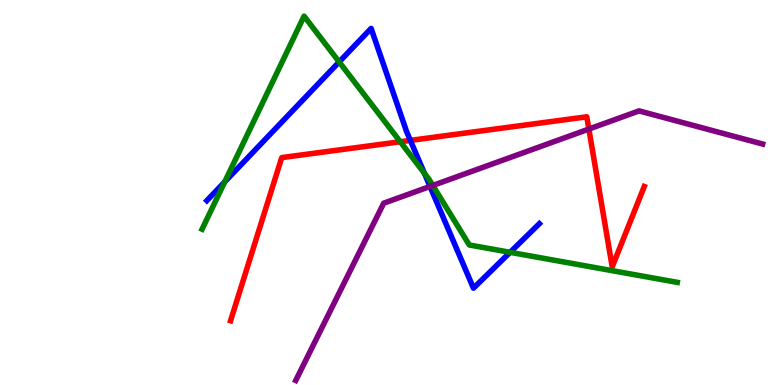[{'lines': ['blue', 'red'], 'intersections': [{'x': 5.3, 'y': 6.35}]}, {'lines': ['green', 'red'], 'intersections': [{'x': 5.16, 'y': 6.32}]}, {'lines': ['purple', 'red'], 'intersections': [{'x': 7.6, 'y': 6.65}]}, {'lines': ['blue', 'green'], 'intersections': [{'x': 2.9, 'y': 5.28}, {'x': 4.38, 'y': 8.39}, {'x': 5.48, 'y': 5.5}, {'x': 6.58, 'y': 3.45}]}, {'lines': ['blue', 'purple'], 'intersections': [{'x': 5.55, 'y': 5.16}]}, {'lines': ['green', 'purple'], 'intersections': [{'x': 5.58, 'y': 5.18}]}]